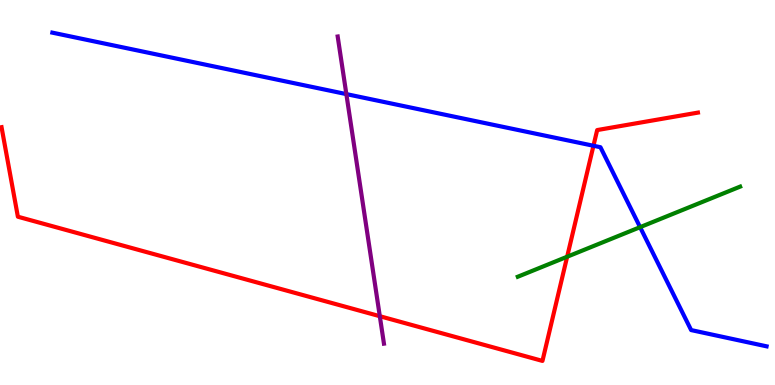[{'lines': ['blue', 'red'], 'intersections': [{'x': 7.66, 'y': 6.21}]}, {'lines': ['green', 'red'], 'intersections': [{'x': 7.32, 'y': 3.33}]}, {'lines': ['purple', 'red'], 'intersections': [{'x': 4.9, 'y': 1.79}]}, {'lines': ['blue', 'green'], 'intersections': [{'x': 8.26, 'y': 4.1}]}, {'lines': ['blue', 'purple'], 'intersections': [{'x': 4.47, 'y': 7.56}]}, {'lines': ['green', 'purple'], 'intersections': []}]